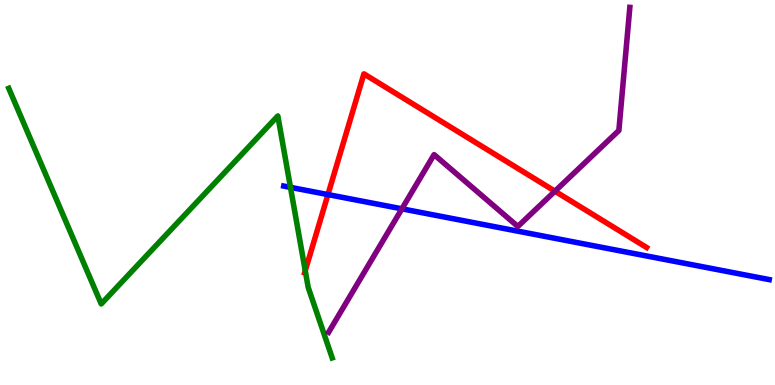[{'lines': ['blue', 'red'], 'intersections': [{'x': 4.23, 'y': 4.95}]}, {'lines': ['green', 'red'], 'intersections': [{'x': 3.94, 'y': 2.97}]}, {'lines': ['purple', 'red'], 'intersections': [{'x': 7.16, 'y': 5.03}]}, {'lines': ['blue', 'green'], 'intersections': [{'x': 3.75, 'y': 5.13}]}, {'lines': ['blue', 'purple'], 'intersections': [{'x': 5.19, 'y': 4.58}]}, {'lines': ['green', 'purple'], 'intersections': []}]